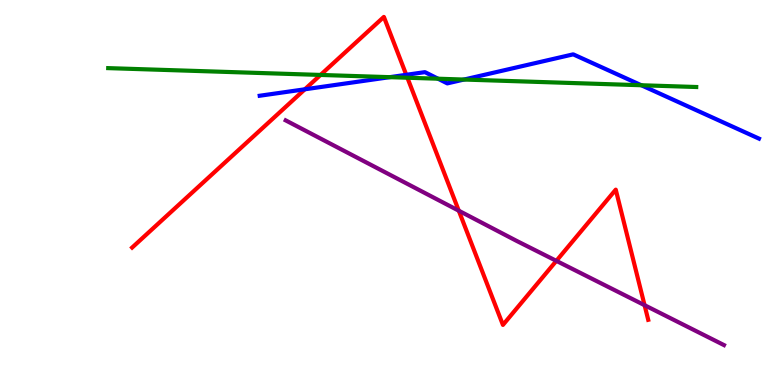[{'lines': ['blue', 'red'], 'intersections': [{'x': 3.93, 'y': 7.68}, {'x': 5.24, 'y': 8.06}]}, {'lines': ['green', 'red'], 'intersections': [{'x': 4.14, 'y': 8.05}, {'x': 5.26, 'y': 7.98}]}, {'lines': ['purple', 'red'], 'intersections': [{'x': 5.92, 'y': 4.53}, {'x': 7.18, 'y': 3.22}, {'x': 8.32, 'y': 2.07}]}, {'lines': ['blue', 'green'], 'intersections': [{'x': 5.03, 'y': 8.0}, {'x': 5.65, 'y': 7.96}, {'x': 5.99, 'y': 7.93}, {'x': 8.27, 'y': 7.79}]}, {'lines': ['blue', 'purple'], 'intersections': []}, {'lines': ['green', 'purple'], 'intersections': []}]